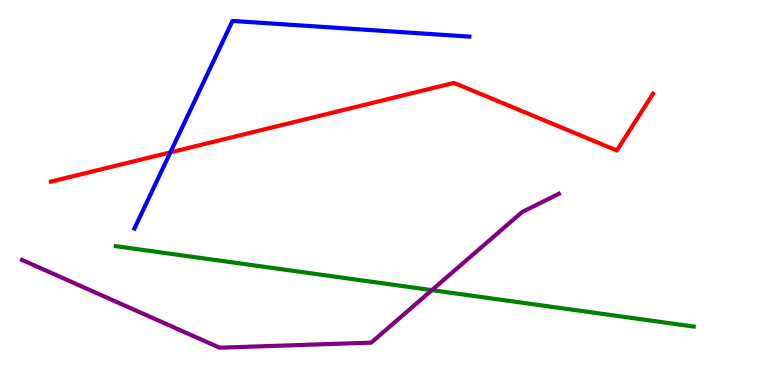[{'lines': ['blue', 'red'], 'intersections': [{'x': 2.2, 'y': 6.04}]}, {'lines': ['green', 'red'], 'intersections': []}, {'lines': ['purple', 'red'], 'intersections': []}, {'lines': ['blue', 'green'], 'intersections': []}, {'lines': ['blue', 'purple'], 'intersections': []}, {'lines': ['green', 'purple'], 'intersections': [{'x': 5.57, 'y': 2.46}]}]